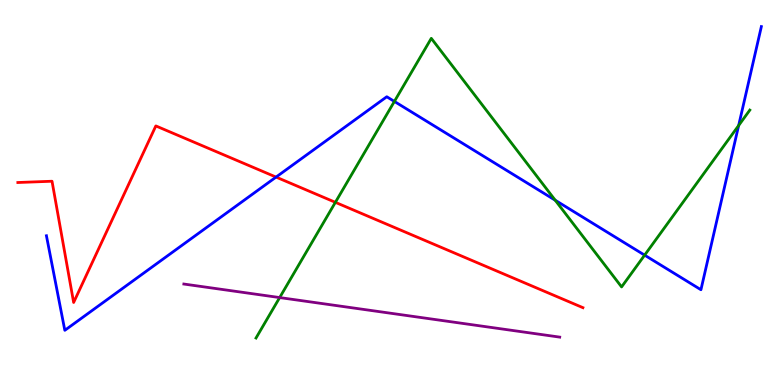[{'lines': ['blue', 'red'], 'intersections': [{'x': 3.56, 'y': 5.4}]}, {'lines': ['green', 'red'], 'intersections': [{'x': 4.33, 'y': 4.74}]}, {'lines': ['purple', 'red'], 'intersections': []}, {'lines': ['blue', 'green'], 'intersections': [{'x': 5.09, 'y': 7.37}, {'x': 7.16, 'y': 4.8}, {'x': 8.32, 'y': 3.37}, {'x': 9.53, 'y': 6.74}]}, {'lines': ['blue', 'purple'], 'intersections': []}, {'lines': ['green', 'purple'], 'intersections': [{'x': 3.61, 'y': 2.27}]}]